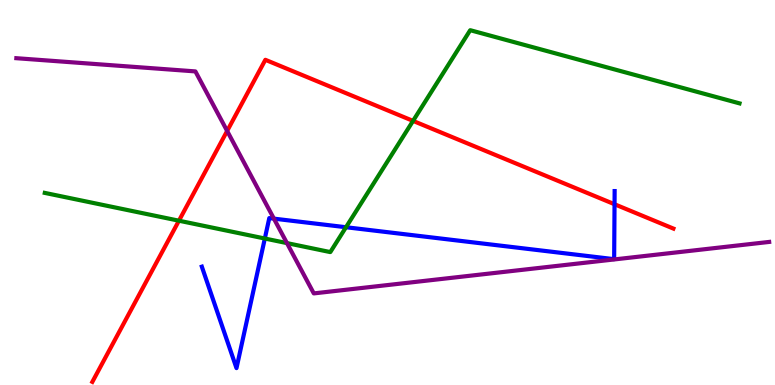[{'lines': ['blue', 'red'], 'intersections': [{'x': 7.93, 'y': 4.7}]}, {'lines': ['green', 'red'], 'intersections': [{'x': 2.31, 'y': 4.27}, {'x': 5.33, 'y': 6.86}]}, {'lines': ['purple', 'red'], 'intersections': [{'x': 2.93, 'y': 6.6}]}, {'lines': ['blue', 'green'], 'intersections': [{'x': 3.42, 'y': 3.8}, {'x': 4.46, 'y': 4.1}]}, {'lines': ['blue', 'purple'], 'intersections': [{'x': 3.53, 'y': 4.32}]}, {'lines': ['green', 'purple'], 'intersections': [{'x': 3.7, 'y': 3.69}]}]